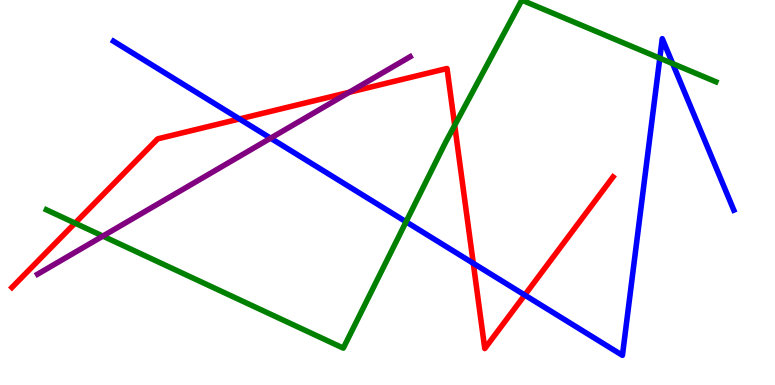[{'lines': ['blue', 'red'], 'intersections': [{'x': 3.09, 'y': 6.91}, {'x': 6.11, 'y': 3.16}, {'x': 6.77, 'y': 2.34}]}, {'lines': ['green', 'red'], 'intersections': [{'x': 0.968, 'y': 4.2}, {'x': 5.87, 'y': 6.75}]}, {'lines': ['purple', 'red'], 'intersections': [{'x': 4.51, 'y': 7.6}]}, {'lines': ['blue', 'green'], 'intersections': [{'x': 5.24, 'y': 4.24}, {'x': 8.51, 'y': 8.49}, {'x': 8.68, 'y': 8.35}]}, {'lines': ['blue', 'purple'], 'intersections': [{'x': 3.49, 'y': 6.41}]}, {'lines': ['green', 'purple'], 'intersections': [{'x': 1.33, 'y': 3.87}]}]